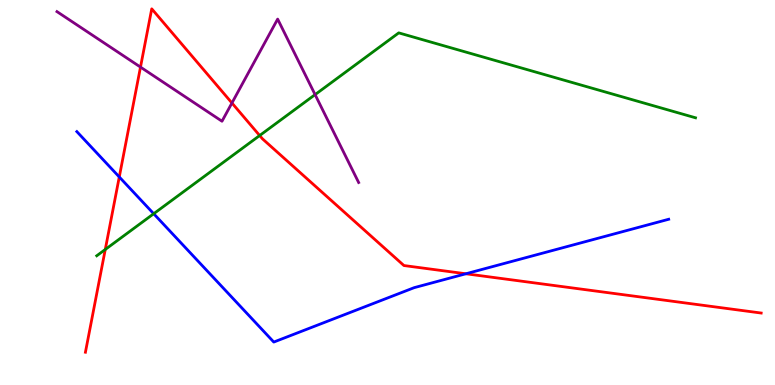[{'lines': ['blue', 'red'], 'intersections': [{'x': 1.54, 'y': 5.4}, {'x': 6.01, 'y': 2.89}]}, {'lines': ['green', 'red'], 'intersections': [{'x': 1.36, 'y': 3.52}, {'x': 3.35, 'y': 6.48}]}, {'lines': ['purple', 'red'], 'intersections': [{'x': 1.81, 'y': 8.26}, {'x': 2.99, 'y': 7.32}]}, {'lines': ['blue', 'green'], 'intersections': [{'x': 1.98, 'y': 4.45}]}, {'lines': ['blue', 'purple'], 'intersections': []}, {'lines': ['green', 'purple'], 'intersections': [{'x': 4.07, 'y': 7.54}]}]